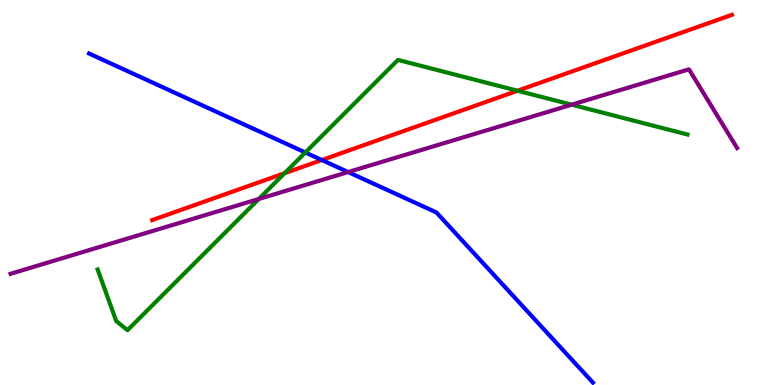[{'lines': ['blue', 'red'], 'intersections': [{'x': 4.15, 'y': 5.84}]}, {'lines': ['green', 'red'], 'intersections': [{'x': 3.67, 'y': 5.5}, {'x': 6.68, 'y': 7.64}]}, {'lines': ['purple', 'red'], 'intersections': []}, {'lines': ['blue', 'green'], 'intersections': [{'x': 3.94, 'y': 6.04}]}, {'lines': ['blue', 'purple'], 'intersections': [{'x': 4.49, 'y': 5.53}]}, {'lines': ['green', 'purple'], 'intersections': [{'x': 3.34, 'y': 4.83}, {'x': 7.38, 'y': 7.28}]}]